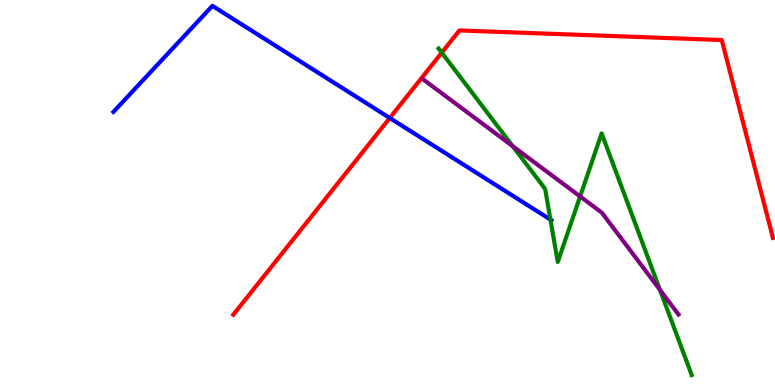[{'lines': ['blue', 'red'], 'intersections': [{'x': 5.03, 'y': 6.94}]}, {'lines': ['green', 'red'], 'intersections': [{'x': 5.7, 'y': 8.63}]}, {'lines': ['purple', 'red'], 'intersections': []}, {'lines': ['blue', 'green'], 'intersections': [{'x': 7.1, 'y': 4.3}]}, {'lines': ['blue', 'purple'], 'intersections': []}, {'lines': ['green', 'purple'], 'intersections': [{'x': 6.62, 'y': 6.2}, {'x': 7.49, 'y': 4.9}, {'x': 8.52, 'y': 2.47}]}]